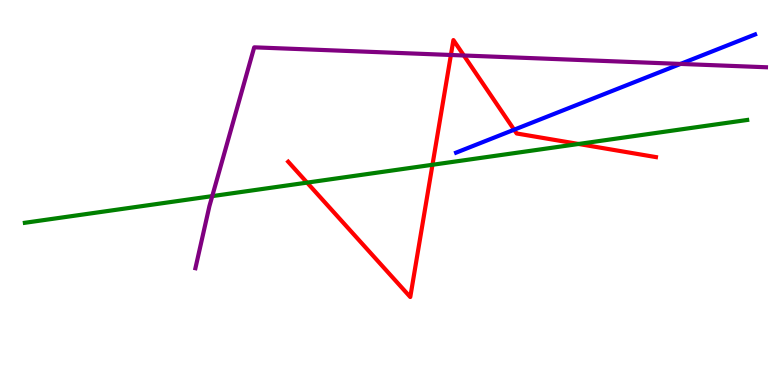[{'lines': ['blue', 'red'], 'intersections': [{'x': 6.63, 'y': 6.63}]}, {'lines': ['green', 'red'], 'intersections': [{'x': 3.96, 'y': 5.26}, {'x': 5.58, 'y': 5.72}, {'x': 7.47, 'y': 6.26}]}, {'lines': ['purple', 'red'], 'intersections': [{'x': 5.82, 'y': 8.57}, {'x': 5.99, 'y': 8.56}]}, {'lines': ['blue', 'green'], 'intersections': []}, {'lines': ['blue', 'purple'], 'intersections': [{'x': 8.78, 'y': 8.34}]}, {'lines': ['green', 'purple'], 'intersections': [{'x': 2.74, 'y': 4.91}]}]